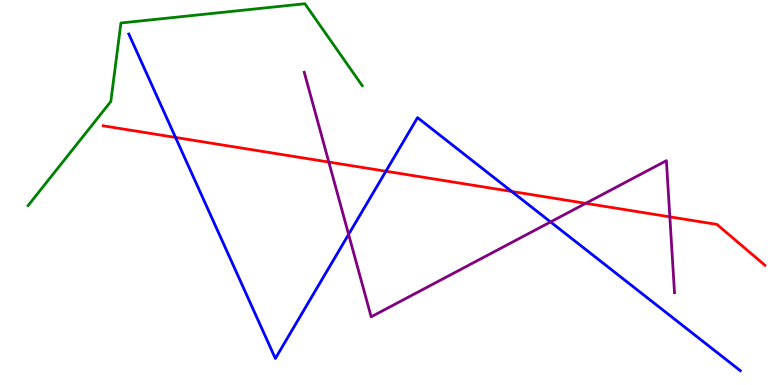[{'lines': ['blue', 'red'], 'intersections': [{'x': 2.26, 'y': 6.43}, {'x': 4.98, 'y': 5.55}, {'x': 6.6, 'y': 5.03}]}, {'lines': ['green', 'red'], 'intersections': []}, {'lines': ['purple', 'red'], 'intersections': [{'x': 4.24, 'y': 5.79}, {'x': 7.56, 'y': 4.72}, {'x': 8.64, 'y': 4.37}]}, {'lines': ['blue', 'green'], 'intersections': []}, {'lines': ['blue', 'purple'], 'intersections': [{'x': 4.5, 'y': 3.91}, {'x': 7.1, 'y': 4.24}]}, {'lines': ['green', 'purple'], 'intersections': []}]